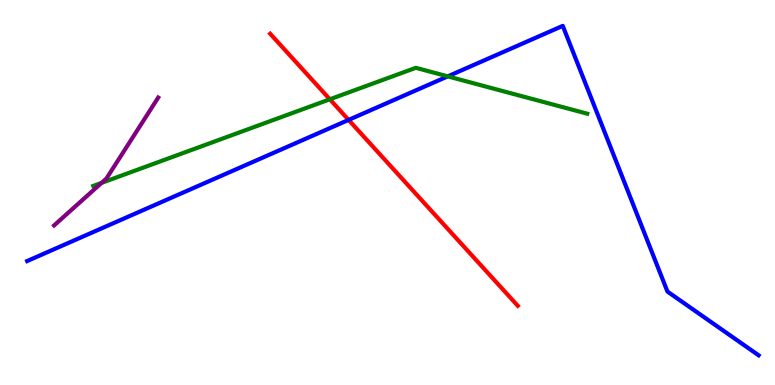[{'lines': ['blue', 'red'], 'intersections': [{'x': 4.5, 'y': 6.89}]}, {'lines': ['green', 'red'], 'intersections': [{'x': 4.26, 'y': 7.42}]}, {'lines': ['purple', 'red'], 'intersections': []}, {'lines': ['blue', 'green'], 'intersections': [{'x': 5.78, 'y': 8.02}]}, {'lines': ['blue', 'purple'], 'intersections': []}, {'lines': ['green', 'purple'], 'intersections': [{'x': 1.31, 'y': 5.25}]}]